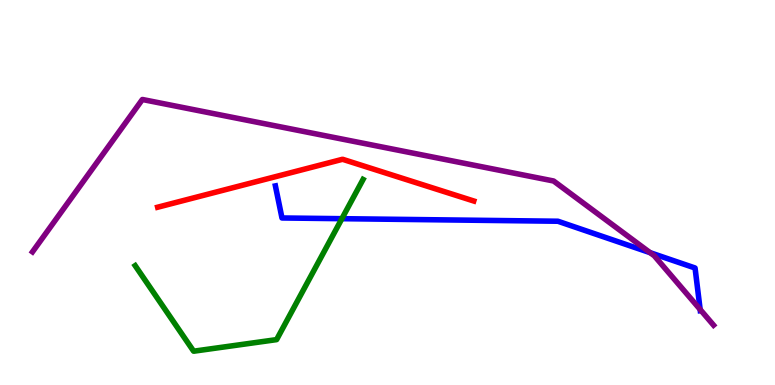[{'lines': ['blue', 'red'], 'intersections': []}, {'lines': ['green', 'red'], 'intersections': []}, {'lines': ['purple', 'red'], 'intersections': []}, {'lines': ['blue', 'green'], 'intersections': [{'x': 4.41, 'y': 4.32}]}, {'lines': ['blue', 'purple'], 'intersections': [{'x': 8.39, 'y': 3.44}, {'x': 9.03, 'y': 1.96}]}, {'lines': ['green', 'purple'], 'intersections': []}]